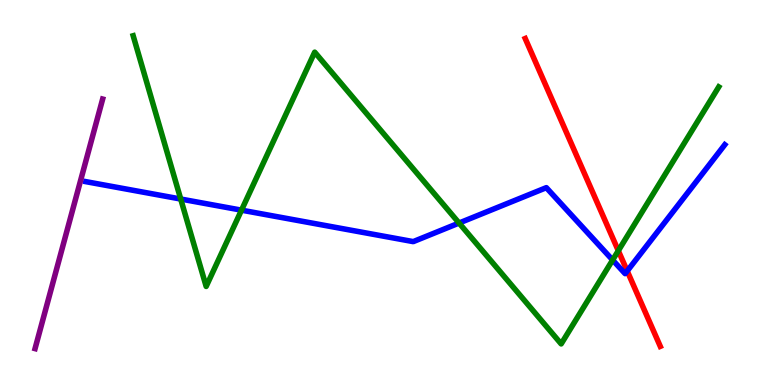[{'lines': ['blue', 'red'], 'intersections': [{'x': 8.09, 'y': 2.96}]}, {'lines': ['green', 'red'], 'intersections': [{'x': 7.98, 'y': 3.49}]}, {'lines': ['purple', 'red'], 'intersections': []}, {'lines': ['blue', 'green'], 'intersections': [{'x': 2.33, 'y': 4.83}, {'x': 3.12, 'y': 4.54}, {'x': 5.92, 'y': 4.21}, {'x': 7.9, 'y': 3.25}]}, {'lines': ['blue', 'purple'], 'intersections': []}, {'lines': ['green', 'purple'], 'intersections': []}]